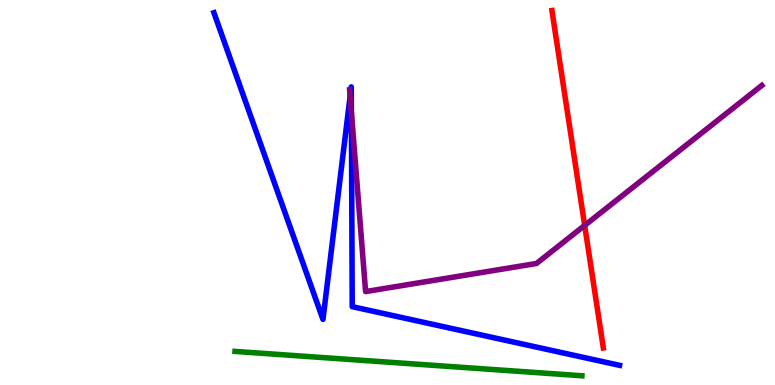[{'lines': ['blue', 'red'], 'intersections': []}, {'lines': ['green', 'red'], 'intersections': []}, {'lines': ['purple', 'red'], 'intersections': [{'x': 7.54, 'y': 4.15}]}, {'lines': ['blue', 'green'], 'intersections': []}, {'lines': ['blue', 'purple'], 'intersections': [{'x': 4.52, 'y': 7.5}, {'x': 4.53, 'y': 7.09}]}, {'lines': ['green', 'purple'], 'intersections': []}]